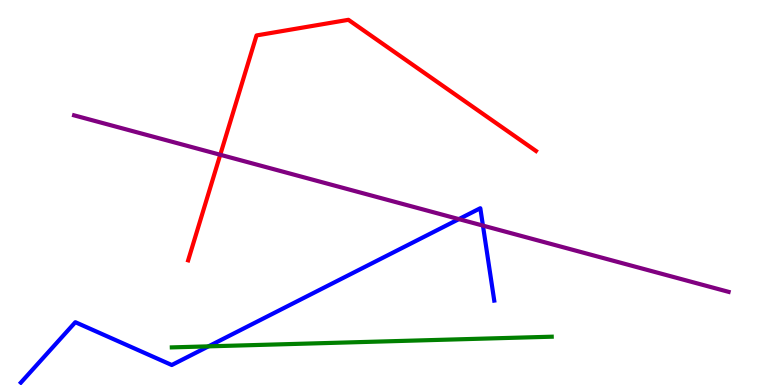[{'lines': ['blue', 'red'], 'intersections': []}, {'lines': ['green', 'red'], 'intersections': []}, {'lines': ['purple', 'red'], 'intersections': [{'x': 2.84, 'y': 5.98}]}, {'lines': ['blue', 'green'], 'intersections': [{'x': 2.69, 'y': 1.0}]}, {'lines': ['blue', 'purple'], 'intersections': [{'x': 5.92, 'y': 4.31}, {'x': 6.23, 'y': 4.14}]}, {'lines': ['green', 'purple'], 'intersections': []}]